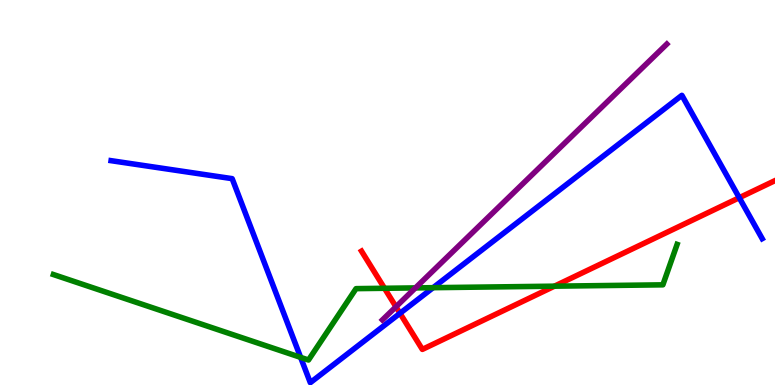[{'lines': ['blue', 'red'], 'intersections': [{'x': 5.16, 'y': 1.86}, {'x': 9.54, 'y': 4.86}]}, {'lines': ['green', 'red'], 'intersections': [{'x': 4.96, 'y': 2.51}, {'x': 7.15, 'y': 2.57}]}, {'lines': ['purple', 'red'], 'intersections': [{'x': 5.11, 'y': 2.03}]}, {'lines': ['blue', 'green'], 'intersections': [{'x': 3.88, 'y': 0.718}, {'x': 5.59, 'y': 2.53}]}, {'lines': ['blue', 'purple'], 'intersections': []}, {'lines': ['green', 'purple'], 'intersections': [{'x': 5.36, 'y': 2.52}]}]